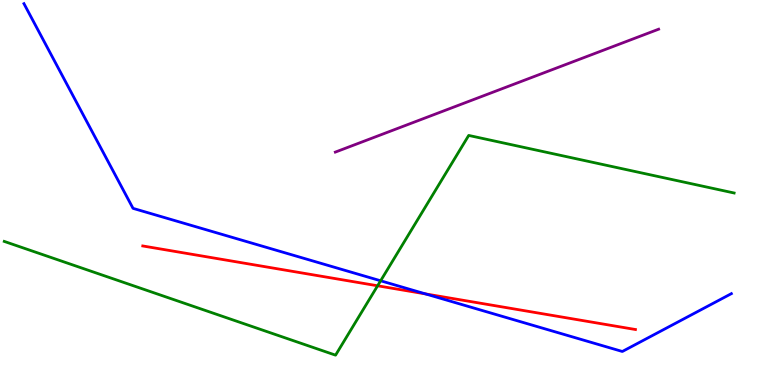[{'lines': ['blue', 'red'], 'intersections': [{'x': 5.49, 'y': 2.37}]}, {'lines': ['green', 'red'], 'intersections': [{'x': 4.87, 'y': 2.58}]}, {'lines': ['purple', 'red'], 'intersections': []}, {'lines': ['blue', 'green'], 'intersections': [{'x': 4.91, 'y': 2.71}]}, {'lines': ['blue', 'purple'], 'intersections': []}, {'lines': ['green', 'purple'], 'intersections': []}]